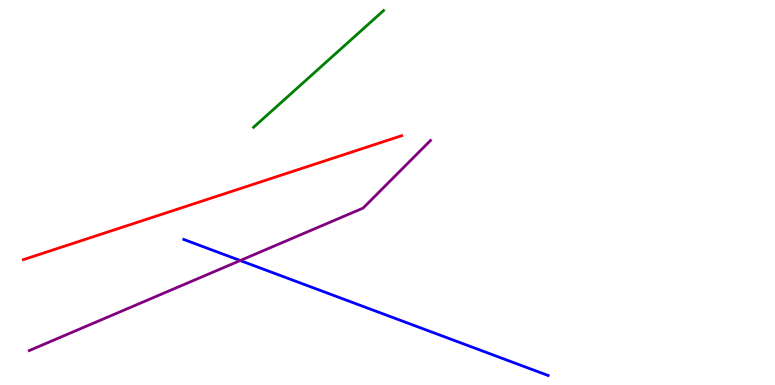[{'lines': ['blue', 'red'], 'intersections': []}, {'lines': ['green', 'red'], 'intersections': []}, {'lines': ['purple', 'red'], 'intersections': []}, {'lines': ['blue', 'green'], 'intersections': []}, {'lines': ['blue', 'purple'], 'intersections': [{'x': 3.1, 'y': 3.23}]}, {'lines': ['green', 'purple'], 'intersections': []}]